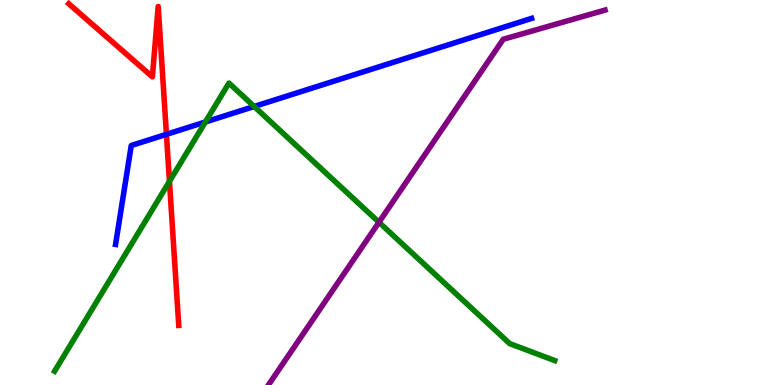[{'lines': ['blue', 'red'], 'intersections': [{'x': 2.15, 'y': 6.51}]}, {'lines': ['green', 'red'], 'intersections': [{'x': 2.19, 'y': 5.29}]}, {'lines': ['purple', 'red'], 'intersections': []}, {'lines': ['blue', 'green'], 'intersections': [{'x': 2.65, 'y': 6.83}, {'x': 3.28, 'y': 7.23}]}, {'lines': ['blue', 'purple'], 'intersections': []}, {'lines': ['green', 'purple'], 'intersections': [{'x': 4.89, 'y': 4.23}]}]